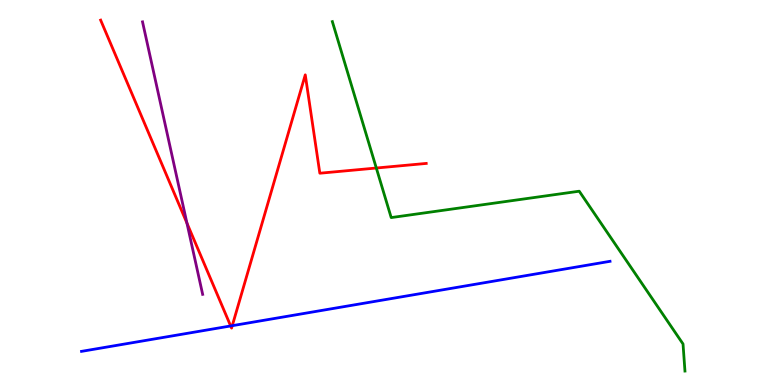[{'lines': ['blue', 'red'], 'intersections': [{'x': 2.98, 'y': 1.53}, {'x': 3.0, 'y': 1.54}]}, {'lines': ['green', 'red'], 'intersections': [{'x': 4.86, 'y': 5.64}]}, {'lines': ['purple', 'red'], 'intersections': [{'x': 2.41, 'y': 4.21}]}, {'lines': ['blue', 'green'], 'intersections': []}, {'lines': ['blue', 'purple'], 'intersections': []}, {'lines': ['green', 'purple'], 'intersections': []}]